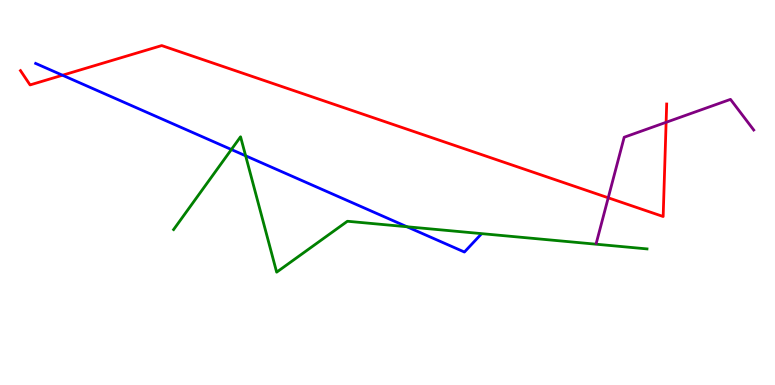[{'lines': ['blue', 'red'], 'intersections': [{'x': 0.806, 'y': 8.05}]}, {'lines': ['green', 'red'], 'intersections': []}, {'lines': ['purple', 'red'], 'intersections': [{'x': 7.85, 'y': 4.86}, {'x': 8.59, 'y': 6.82}]}, {'lines': ['blue', 'green'], 'intersections': [{'x': 2.99, 'y': 6.12}, {'x': 3.17, 'y': 5.95}, {'x': 5.25, 'y': 4.11}]}, {'lines': ['blue', 'purple'], 'intersections': []}, {'lines': ['green', 'purple'], 'intersections': []}]